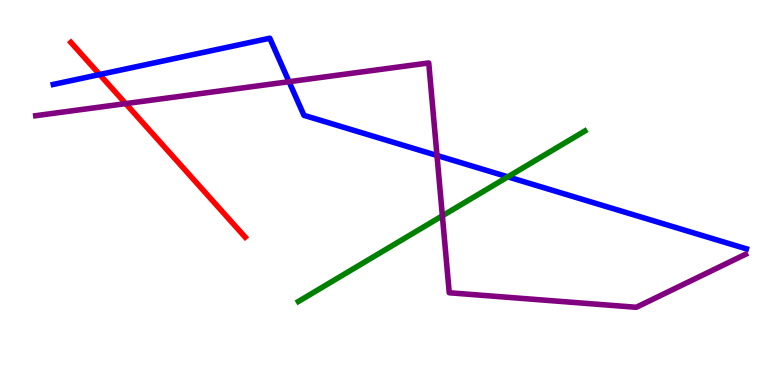[{'lines': ['blue', 'red'], 'intersections': [{'x': 1.29, 'y': 8.06}]}, {'lines': ['green', 'red'], 'intersections': []}, {'lines': ['purple', 'red'], 'intersections': [{'x': 1.62, 'y': 7.31}]}, {'lines': ['blue', 'green'], 'intersections': [{'x': 6.55, 'y': 5.41}]}, {'lines': ['blue', 'purple'], 'intersections': [{'x': 3.73, 'y': 7.88}, {'x': 5.64, 'y': 5.96}]}, {'lines': ['green', 'purple'], 'intersections': [{'x': 5.71, 'y': 4.39}]}]